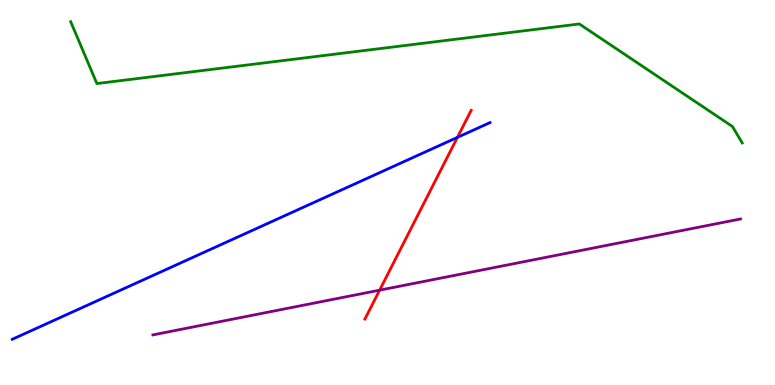[{'lines': ['blue', 'red'], 'intersections': [{'x': 5.9, 'y': 6.43}]}, {'lines': ['green', 'red'], 'intersections': []}, {'lines': ['purple', 'red'], 'intersections': [{'x': 4.9, 'y': 2.46}]}, {'lines': ['blue', 'green'], 'intersections': []}, {'lines': ['blue', 'purple'], 'intersections': []}, {'lines': ['green', 'purple'], 'intersections': []}]